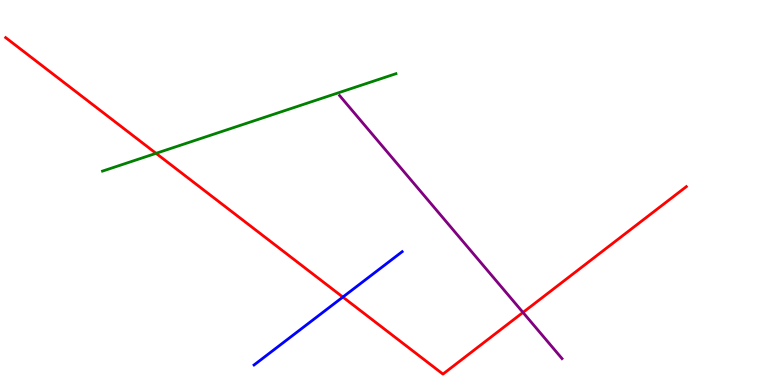[{'lines': ['blue', 'red'], 'intersections': [{'x': 4.42, 'y': 2.28}]}, {'lines': ['green', 'red'], 'intersections': [{'x': 2.01, 'y': 6.02}]}, {'lines': ['purple', 'red'], 'intersections': [{'x': 6.75, 'y': 1.88}]}, {'lines': ['blue', 'green'], 'intersections': []}, {'lines': ['blue', 'purple'], 'intersections': []}, {'lines': ['green', 'purple'], 'intersections': []}]